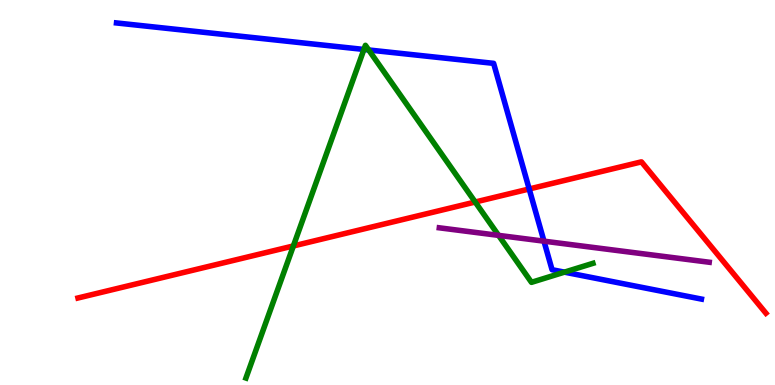[{'lines': ['blue', 'red'], 'intersections': [{'x': 6.83, 'y': 5.09}]}, {'lines': ['green', 'red'], 'intersections': [{'x': 3.79, 'y': 3.61}, {'x': 6.13, 'y': 4.75}]}, {'lines': ['purple', 'red'], 'intersections': []}, {'lines': ['blue', 'green'], 'intersections': [{'x': 4.7, 'y': 8.72}, {'x': 4.76, 'y': 8.7}, {'x': 7.28, 'y': 2.93}]}, {'lines': ['blue', 'purple'], 'intersections': [{'x': 7.02, 'y': 3.74}]}, {'lines': ['green', 'purple'], 'intersections': [{'x': 6.43, 'y': 3.89}]}]